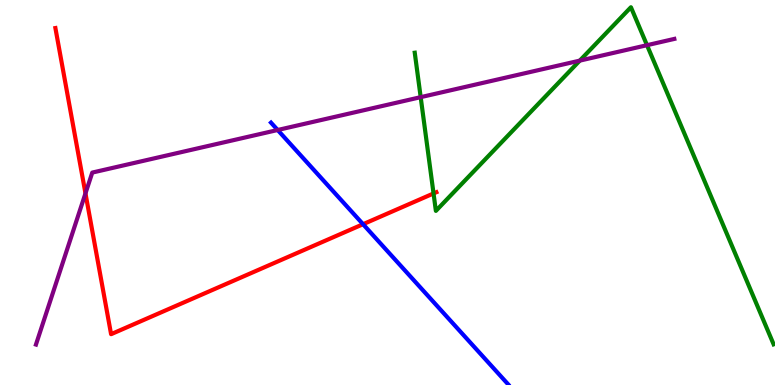[{'lines': ['blue', 'red'], 'intersections': [{'x': 4.68, 'y': 4.18}]}, {'lines': ['green', 'red'], 'intersections': [{'x': 5.59, 'y': 4.98}]}, {'lines': ['purple', 'red'], 'intersections': [{'x': 1.1, 'y': 4.98}]}, {'lines': ['blue', 'green'], 'intersections': []}, {'lines': ['blue', 'purple'], 'intersections': [{'x': 3.58, 'y': 6.62}]}, {'lines': ['green', 'purple'], 'intersections': [{'x': 5.43, 'y': 7.48}, {'x': 7.48, 'y': 8.43}, {'x': 8.35, 'y': 8.83}]}]